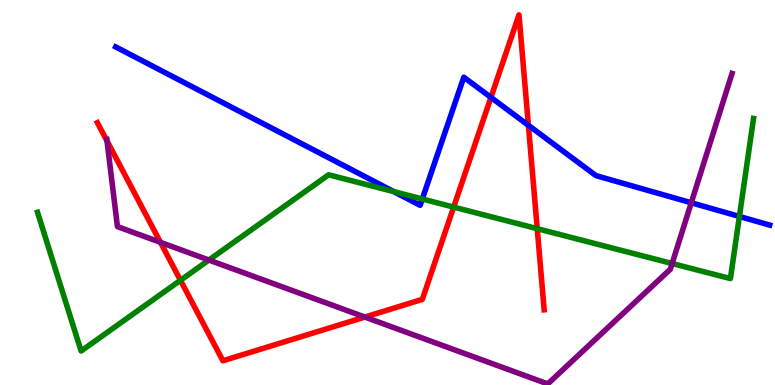[{'lines': ['blue', 'red'], 'intersections': [{'x': 6.33, 'y': 7.47}, {'x': 6.82, 'y': 6.75}]}, {'lines': ['green', 'red'], 'intersections': [{'x': 2.33, 'y': 2.72}, {'x': 5.85, 'y': 4.62}, {'x': 6.93, 'y': 4.06}]}, {'lines': ['purple', 'red'], 'intersections': [{'x': 1.38, 'y': 6.34}, {'x': 2.07, 'y': 3.71}, {'x': 4.71, 'y': 1.76}]}, {'lines': ['blue', 'green'], 'intersections': [{'x': 5.08, 'y': 5.02}, {'x': 5.45, 'y': 4.83}, {'x': 9.54, 'y': 4.38}]}, {'lines': ['blue', 'purple'], 'intersections': [{'x': 8.92, 'y': 4.73}]}, {'lines': ['green', 'purple'], 'intersections': [{'x': 2.7, 'y': 3.25}, {'x': 8.67, 'y': 3.16}]}]